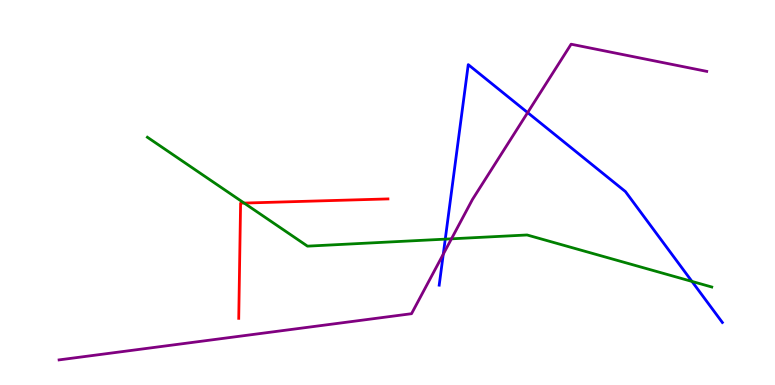[{'lines': ['blue', 'red'], 'intersections': []}, {'lines': ['green', 'red'], 'intersections': [{'x': 3.15, 'y': 4.73}]}, {'lines': ['purple', 'red'], 'intersections': []}, {'lines': ['blue', 'green'], 'intersections': [{'x': 5.75, 'y': 3.79}, {'x': 8.93, 'y': 2.69}]}, {'lines': ['blue', 'purple'], 'intersections': [{'x': 5.72, 'y': 3.4}, {'x': 6.81, 'y': 7.08}]}, {'lines': ['green', 'purple'], 'intersections': [{'x': 5.83, 'y': 3.8}]}]